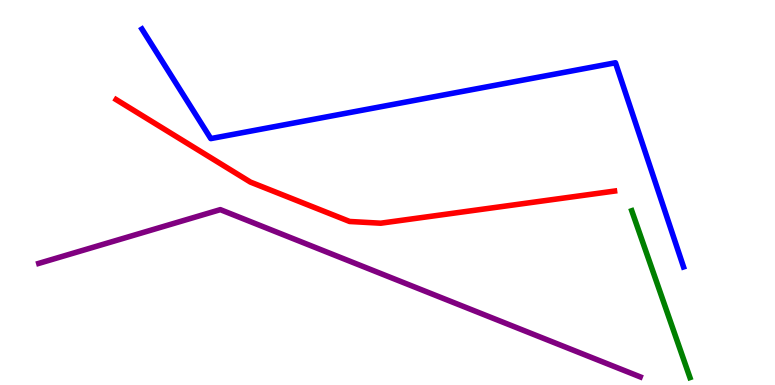[{'lines': ['blue', 'red'], 'intersections': []}, {'lines': ['green', 'red'], 'intersections': []}, {'lines': ['purple', 'red'], 'intersections': []}, {'lines': ['blue', 'green'], 'intersections': []}, {'lines': ['blue', 'purple'], 'intersections': []}, {'lines': ['green', 'purple'], 'intersections': []}]